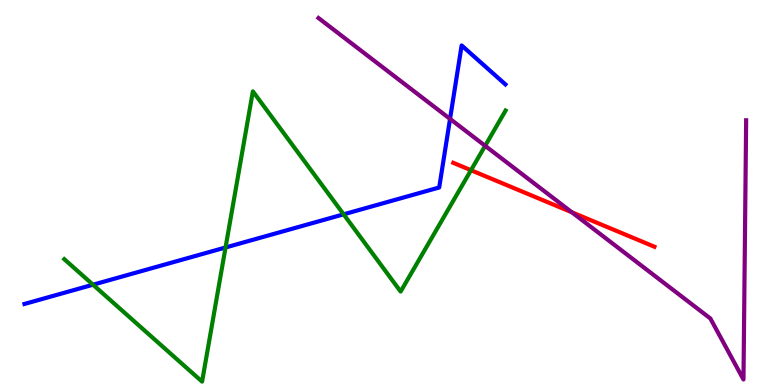[{'lines': ['blue', 'red'], 'intersections': []}, {'lines': ['green', 'red'], 'intersections': [{'x': 6.08, 'y': 5.58}]}, {'lines': ['purple', 'red'], 'intersections': [{'x': 7.38, 'y': 4.49}]}, {'lines': ['blue', 'green'], 'intersections': [{'x': 1.2, 'y': 2.6}, {'x': 2.91, 'y': 3.57}, {'x': 4.43, 'y': 4.43}]}, {'lines': ['blue', 'purple'], 'intersections': [{'x': 5.81, 'y': 6.91}]}, {'lines': ['green', 'purple'], 'intersections': [{'x': 6.26, 'y': 6.21}]}]